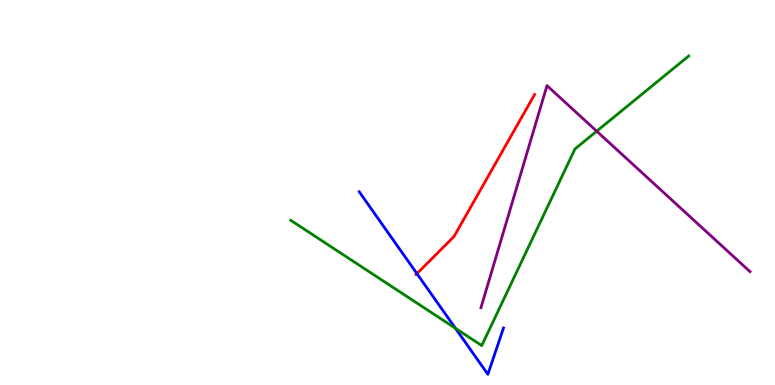[{'lines': ['blue', 'red'], 'intersections': [{'x': 5.38, 'y': 2.89}]}, {'lines': ['green', 'red'], 'intersections': []}, {'lines': ['purple', 'red'], 'intersections': []}, {'lines': ['blue', 'green'], 'intersections': [{'x': 5.88, 'y': 1.47}]}, {'lines': ['blue', 'purple'], 'intersections': []}, {'lines': ['green', 'purple'], 'intersections': [{'x': 7.7, 'y': 6.59}]}]